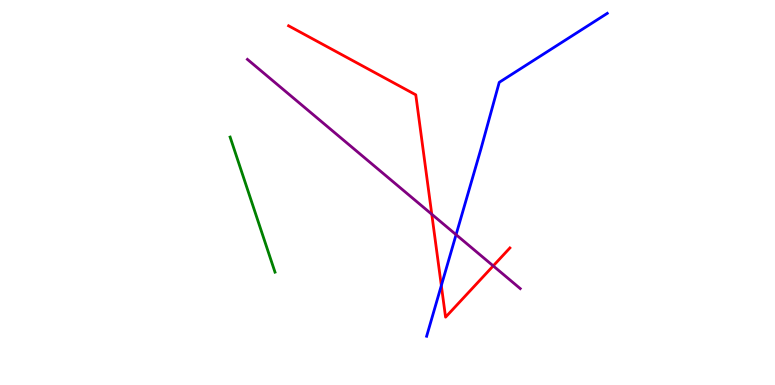[{'lines': ['blue', 'red'], 'intersections': [{'x': 5.69, 'y': 2.58}]}, {'lines': ['green', 'red'], 'intersections': []}, {'lines': ['purple', 'red'], 'intersections': [{'x': 5.57, 'y': 4.43}, {'x': 6.36, 'y': 3.09}]}, {'lines': ['blue', 'green'], 'intersections': []}, {'lines': ['blue', 'purple'], 'intersections': [{'x': 5.88, 'y': 3.9}]}, {'lines': ['green', 'purple'], 'intersections': []}]